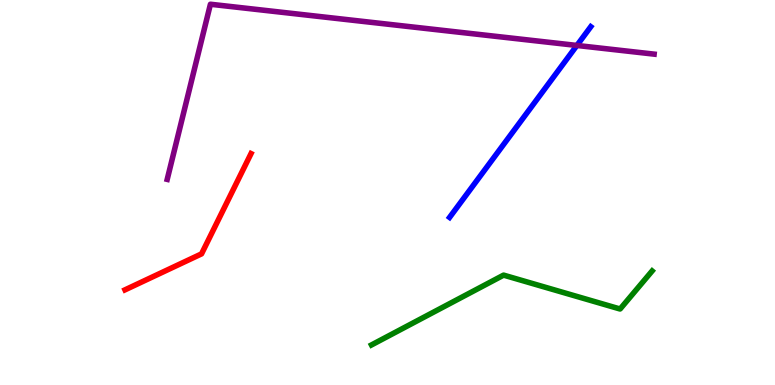[{'lines': ['blue', 'red'], 'intersections': []}, {'lines': ['green', 'red'], 'intersections': []}, {'lines': ['purple', 'red'], 'intersections': []}, {'lines': ['blue', 'green'], 'intersections': []}, {'lines': ['blue', 'purple'], 'intersections': [{'x': 7.44, 'y': 8.82}]}, {'lines': ['green', 'purple'], 'intersections': []}]